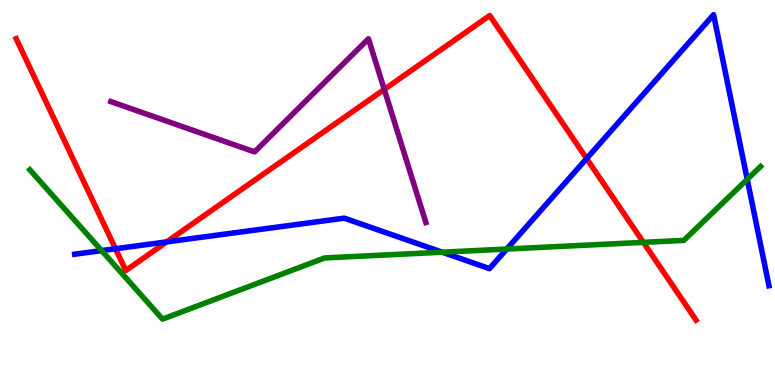[{'lines': ['blue', 'red'], 'intersections': [{'x': 1.49, 'y': 3.54}, {'x': 2.15, 'y': 3.72}, {'x': 7.57, 'y': 5.88}]}, {'lines': ['green', 'red'], 'intersections': [{'x': 8.3, 'y': 3.7}]}, {'lines': ['purple', 'red'], 'intersections': [{'x': 4.96, 'y': 7.68}]}, {'lines': ['blue', 'green'], 'intersections': [{'x': 1.31, 'y': 3.49}, {'x': 5.71, 'y': 3.45}, {'x': 6.54, 'y': 3.53}, {'x': 9.64, 'y': 5.34}]}, {'lines': ['blue', 'purple'], 'intersections': []}, {'lines': ['green', 'purple'], 'intersections': []}]